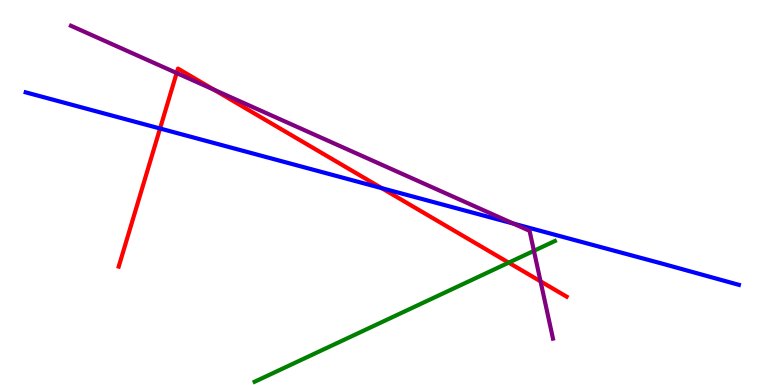[{'lines': ['blue', 'red'], 'intersections': [{'x': 2.07, 'y': 6.66}, {'x': 4.93, 'y': 5.11}]}, {'lines': ['green', 'red'], 'intersections': [{'x': 6.56, 'y': 3.18}]}, {'lines': ['purple', 'red'], 'intersections': [{'x': 2.28, 'y': 8.1}, {'x': 2.76, 'y': 7.67}, {'x': 6.97, 'y': 2.69}]}, {'lines': ['blue', 'green'], 'intersections': []}, {'lines': ['blue', 'purple'], 'intersections': [{'x': 6.62, 'y': 4.19}]}, {'lines': ['green', 'purple'], 'intersections': [{'x': 6.89, 'y': 3.49}]}]